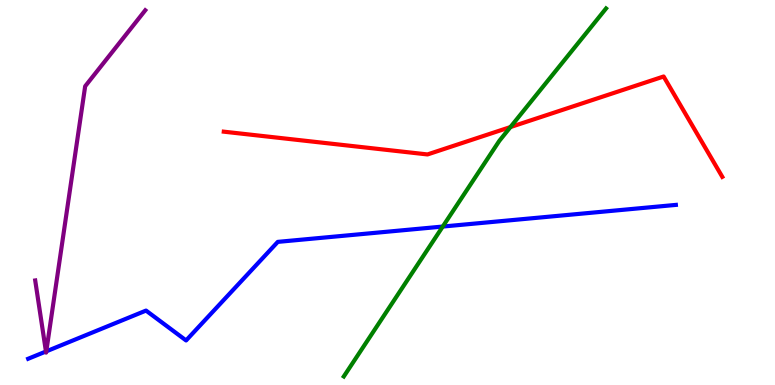[{'lines': ['blue', 'red'], 'intersections': []}, {'lines': ['green', 'red'], 'intersections': [{'x': 6.59, 'y': 6.7}]}, {'lines': ['purple', 'red'], 'intersections': []}, {'lines': ['blue', 'green'], 'intersections': [{'x': 5.71, 'y': 4.12}]}, {'lines': ['blue', 'purple'], 'intersections': [{'x': 0.593, 'y': 0.87}, {'x': 0.597, 'y': 0.874}]}, {'lines': ['green', 'purple'], 'intersections': []}]